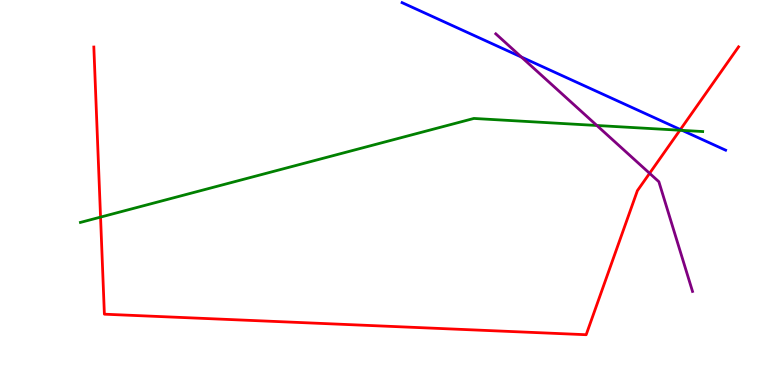[{'lines': ['blue', 'red'], 'intersections': [{'x': 8.78, 'y': 6.64}]}, {'lines': ['green', 'red'], 'intersections': [{'x': 1.3, 'y': 4.36}, {'x': 8.77, 'y': 6.62}]}, {'lines': ['purple', 'red'], 'intersections': [{'x': 8.38, 'y': 5.5}]}, {'lines': ['blue', 'green'], 'intersections': [{'x': 8.8, 'y': 6.61}]}, {'lines': ['blue', 'purple'], 'intersections': [{'x': 6.73, 'y': 8.52}]}, {'lines': ['green', 'purple'], 'intersections': [{'x': 7.7, 'y': 6.74}]}]